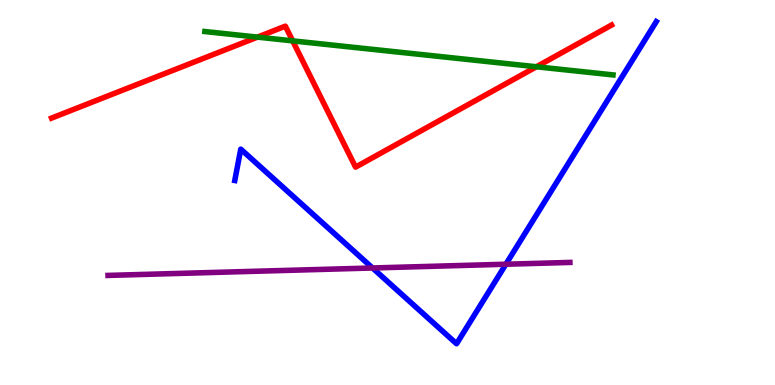[{'lines': ['blue', 'red'], 'intersections': []}, {'lines': ['green', 'red'], 'intersections': [{'x': 3.32, 'y': 9.04}, {'x': 3.78, 'y': 8.94}, {'x': 6.92, 'y': 8.27}]}, {'lines': ['purple', 'red'], 'intersections': []}, {'lines': ['blue', 'green'], 'intersections': []}, {'lines': ['blue', 'purple'], 'intersections': [{'x': 4.81, 'y': 3.04}, {'x': 6.53, 'y': 3.14}]}, {'lines': ['green', 'purple'], 'intersections': []}]